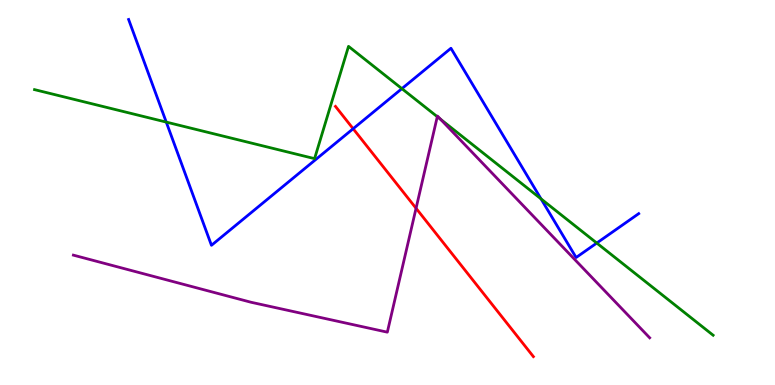[{'lines': ['blue', 'red'], 'intersections': [{'x': 4.56, 'y': 6.66}]}, {'lines': ['green', 'red'], 'intersections': []}, {'lines': ['purple', 'red'], 'intersections': [{'x': 5.37, 'y': 4.59}]}, {'lines': ['blue', 'green'], 'intersections': [{'x': 2.15, 'y': 6.83}, {'x': 5.19, 'y': 7.7}, {'x': 6.98, 'y': 4.83}, {'x': 7.7, 'y': 3.69}]}, {'lines': ['blue', 'purple'], 'intersections': []}, {'lines': ['green', 'purple'], 'intersections': [{'x': 5.64, 'y': 6.97}, {'x': 5.68, 'y': 6.9}]}]